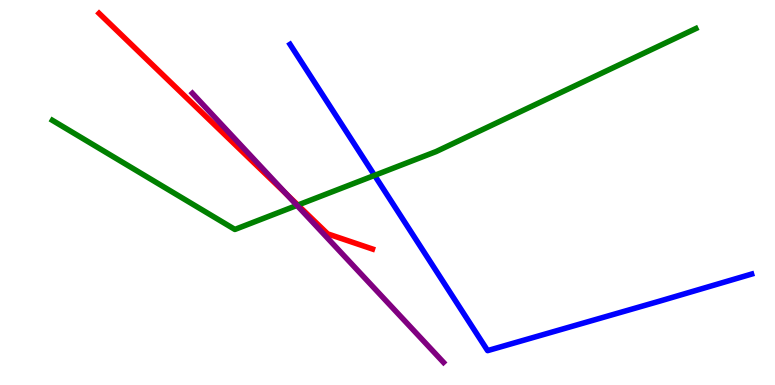[{'lines': ['blue', 'red'], 'intersections': []}, {'lines': ['green', 'red'], 'intersections': [{'x': 3.84, 'y': 4.67}]}, {'lines': ['purple', 'red'], 'intersections': [{'x': 3.7, 'y': 4.95}]}, {'lines': ['blue', 'green'], 'intersections': [{'x': 4.83, 'y': 5.44}]}, {'lines': ['blue', 'purple'], 'intersections': []}, {'lines': ['green', 'purple'], 'intersections': [{'x': 3.83, 'y': 4.66}]}]